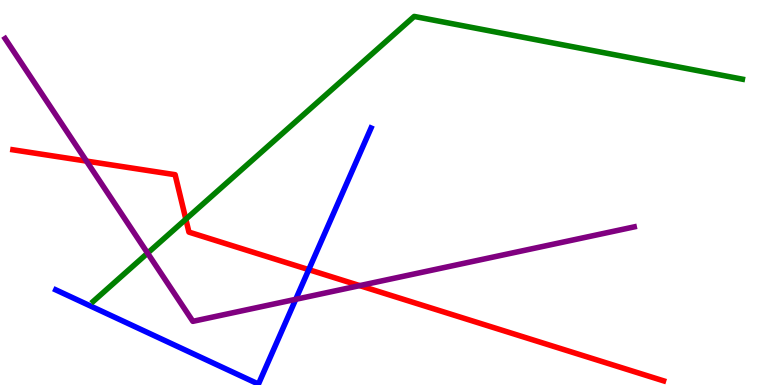[{'lines': ['blue', 'red'], 'intersections': [{'x': 3.98, 'y': 3.0}]}, {'lines': ['green', 'red'], 'intersections': [{'x': 2.4, 'y': 4.31}]}, {'lines': ['purple', 'red'], 'intersections': [{'x': 1.12, 'y': 5.82}, {'x': 4.64, 'y': 2.58}]}, {'lines': ['blue', 'green'], 'intersections': []}, {'lines': ['blue', 'purple'], 'intersections': [{'x': 3.82, 'y': 2.23}]}, {'lines': ['green', 'purple'], 'intersections': [{'x': 1.9, 'y': 3.43}]}]